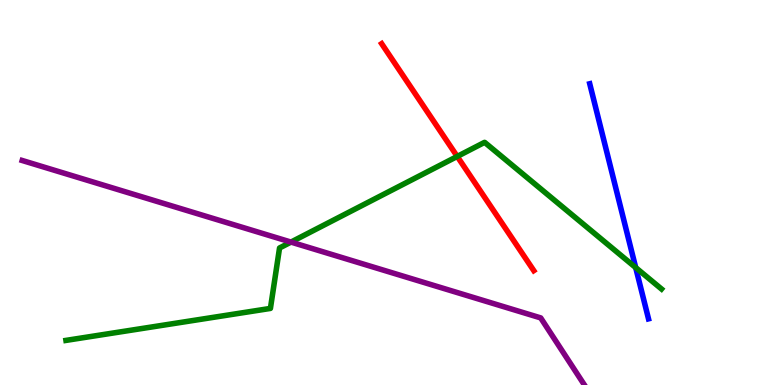[{'lines': ['blue', 'red'], 'intersections': []}, {'lines': ['green', 'red'], 'intersections': [{'x': 5.9, 'y': 5.94}]}, {'lines': ['purple', 'red'], 'intersections': []}, {'lines': ['blue', 'green'], 'intersections': [{'x': 8.2, 'y': 3.05}]}, {'lines': ['blue', 'purple'], 'intersections': []}, {'lines': ['green', 'purple'], 'intersections': [{'x': 3.75, 'y': 3.71}]}]